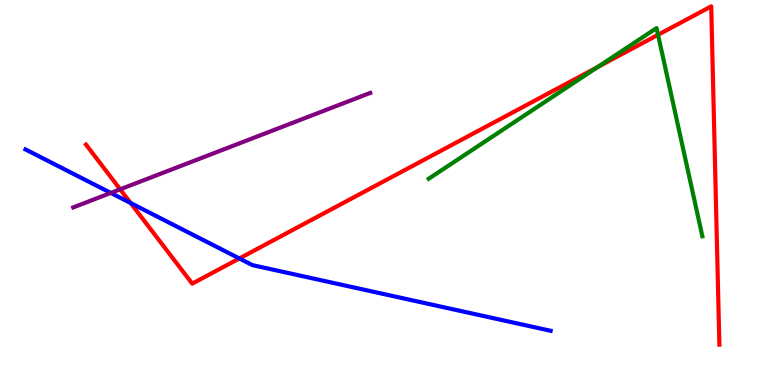[{'lines': ['blue', 'red'], 'intersections': [{'x': 1.69, 'y': 4.73}, {'x': 3.09, 'y': 3.29}]}, {'lines': ['green', 'red'], 'intersections': [{'x': 7.71, 'y': 8.26}, {'x': 8.49, 'y': 9.1}]}, {'lines': ['purple', 'red'], 'intersections': [{'x': 1.55, 'y': 5.08}]}, {'lines': ['blue', 'green'], 'intersections': []}, {'lines': ['blue', 'purple'], 'intersections': [{'x': 1.43, 'y': 4.99}]}, {'lines': ['green', 'purple'], 'intersections': []}]